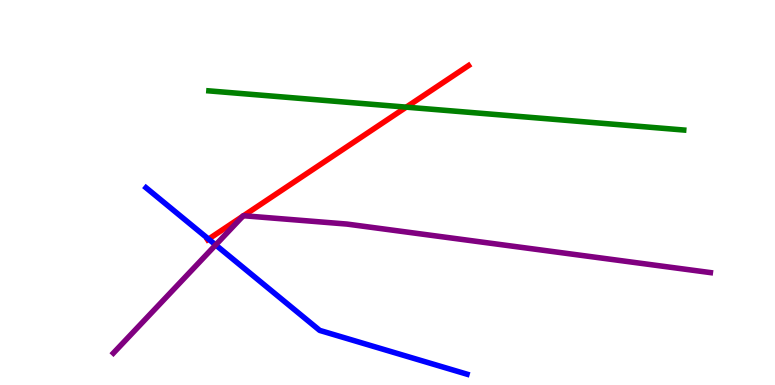[{'lines': ['blue', 'red'], 'intersections': [{'x': 2.69, 'y': 3.79}]}, {'lines': ['green', 'red'], 'intersections': [{'x': 5.24, 'y': 7.22}]}, {'lines': ['purple', 'red'], 'intersections': [{'x': 3.13, 'y': 4.38}, {'x': 3.14, 'y': 4.4}]}, {'lines': ['blue', 'green'], 'intersections': []}, {'lines': ['blue', 'purple'], 'intersections': [{'x': 2.78, 'y': 3.64}]}, {'lines': ['green', 'purple'], 'intersections': []}]